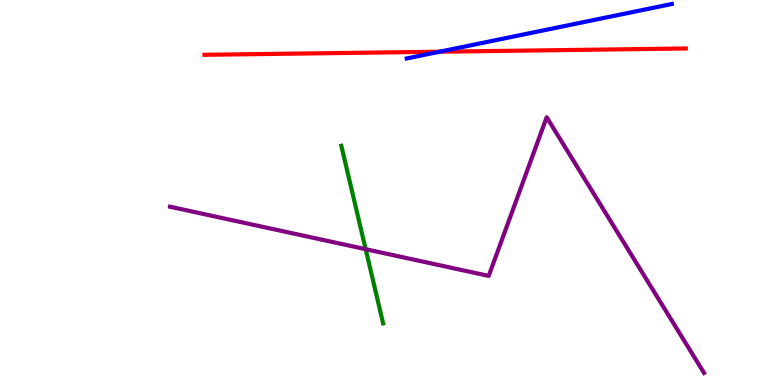[{'lines': ['blue', 'red'], 'intersections': [{'x': 5.67, 'y': 8.66}]}, {'lines': ['green', 'red'], 'intersections': []}, {'lines': ['purple', 'red'], 'intersections': []}, {'lines': ['blue', 'green'], 'intersections': []}, {'lines': ['blue', 'purple'], 'intersections': []}, {'lines': ['green', 'purple'], 'intersections': [{'x': 4.72, 'y': 3.53}]}]